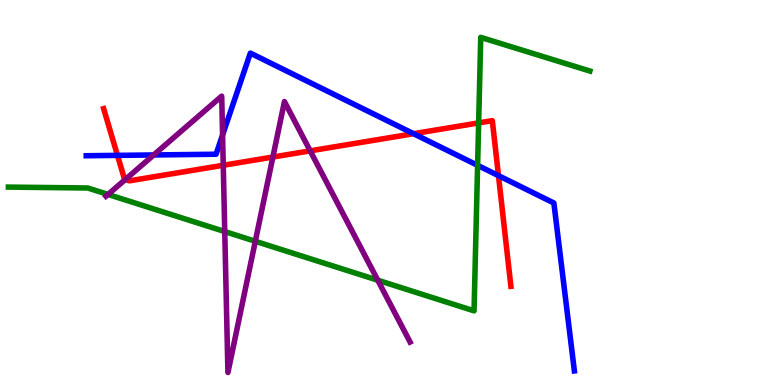[{'lines': ['blue', 'red'], 'intersections': [{'x': 1.52, 'y': 5.96}, {'x': 5.34, 'y': 6.53}, {'x': 6.43, 'y': 5.44}]}, {'lines': ['green', 'red'], 'intersections': [{'x': 6.18, 'y': 6.81}]}, {'lines': ['purple', 'red'], 'intersections': [{'x': 1.62, 'y': 5.34}, {'x': 2.88, 'y': 5.71}, {'x': 3.52, 'y': 5.92}, {'x': 4.0, 'y': 6.08}]}, {'lines': ['blue', 'green'], 'intersections': [{'x': 6.16, 'y': 5.71}]}, {'lines': ['blue', 'purple'], 'intersections': [{'x': 1.98, 'y': 5.98}, {'x': 2.87, 'y': 6.49}]}, {'lines': ['green', 'purple'], 'intersections': [{'x': 1.39, 'y': 4.95}, {'x': 2.9, 'y': 3.99}, {'x': 3.29, 'y': 3.73}, {'x': 4.87, 'y': 2.72}]}]